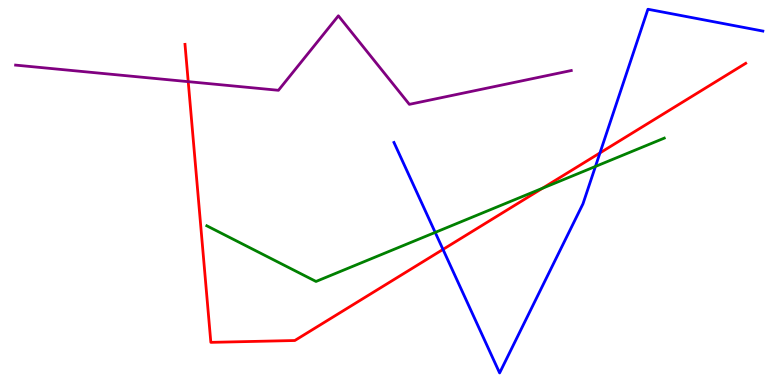[{'lines': ['blue', 'red'], 'intersections': [{'x': 5.72, 'y': 3.52}, {'x': 7.74, 'y': 6.03}]}, {'lines': ['green', 'red'], 'intersections': [{'x': 7.0, 'y': 5.11}]}, {'lines': ['purple', 'red'], 'intersections': [{'x': 2.43, 'y': 7.88}]}, {'lines': ['blue', 'green'], 'intersections': [{'x': 5.62, 'y': 3.96}, {'x': 7.68, 'y': 5.68}]}, {'lines': ['blue', 'purple'], 'intersections': []}, {'lines': ['green', 'purple'], 'intersections': []}]